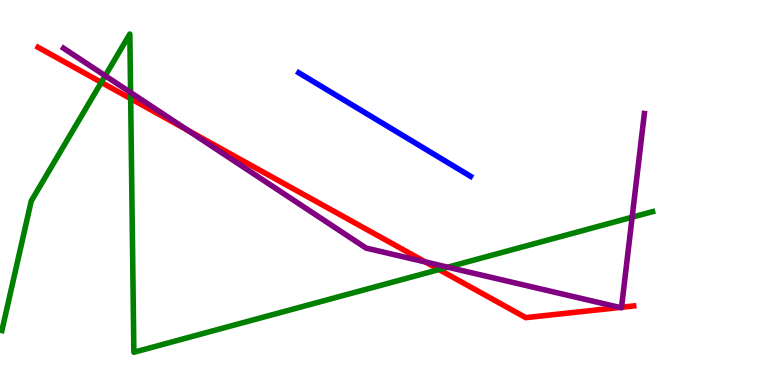[{'lines': ['blue', 'red'], 'intersections': []}, {'lines': ['green', 'red'], 'intersections': [{'x': 1.31, 'y': 7.86}, {'x': 1.69, 'y': 7.44}, {'x': 5.66, 'y': 3.0}]}, {'lines': ['purple', 'red'], 'intersections': [{'x': 2.42, 'y': 6.62}, {'x': 5.49, 'y': 3.2}, {'x': 8.0, 'y': 2.01}, {'x': 8.02, 'y': 2.02}]}, {'lines': ['blue', 'green'], 'intersections': []}, {'lines': ['blue', 'purple'], 'intersections': []}, {'lines': ['green', 'purple'], 'intersections': [{'x': 1.36, 'y': 8.03}, {'x': 1.68, 'y': 7.6}, {'x': 5.78, 'y': 3.06}, {'x': 8.16, 'y': 4.36}]}]